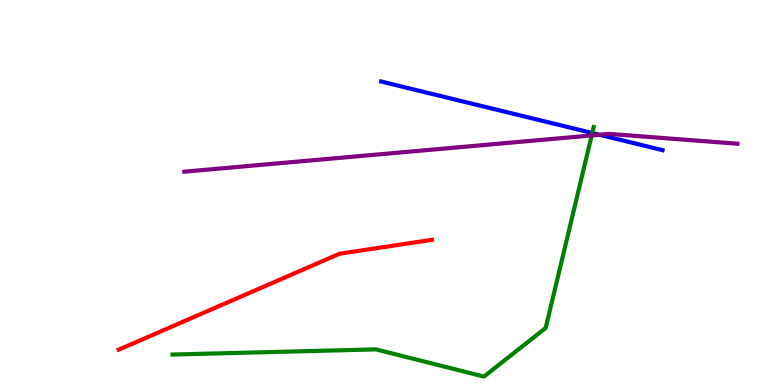[{'lines': ['blue', 'red'], 'intersections': []}, {'lines': ['green', 'red'], 'intersections': []}, {'lines': ['purple', 'red'], 'intersections': []}, {'lines': ['blue', 'green'], 'intersections': [{'x': 7.64, 'y': 6.55}]}, {'lines': ['blue', 'purple'], 'intersections': [{'x': 7.73, 'y': 6.5}]}, {'lines': ['green', 'purple'], 'intersections': [{'x': 7.63, 'y': 6.48}]}]